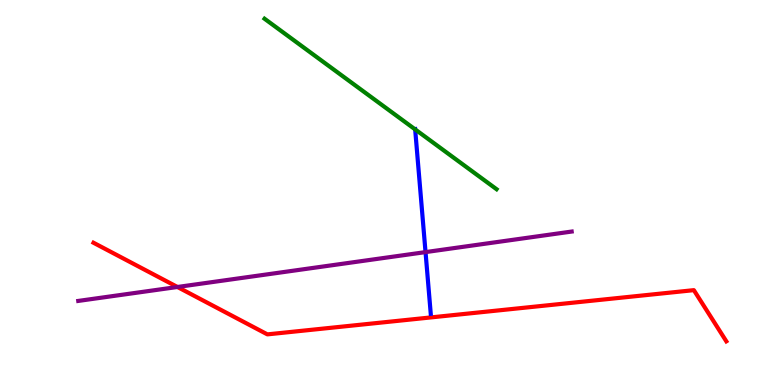[{'lines': ['blue', 'red'], 'intersections': []}, {'lines': ['green', 'red'], 'intersections': []}, {'lines': ['purple', 'red'], 'intersections': [{'x': 2.29, 'y': 2.55}]}, {'lines': ['blue', 'green'], 'intersections': [{'x': 5.36, 'y': 6.64}]}, {'lines': ['blue', 'purple'], 'intersections': [{'x': 5.49, 'y': 3.45}]}, {'lines': ['green', 'purple'], 'intersections': []}]